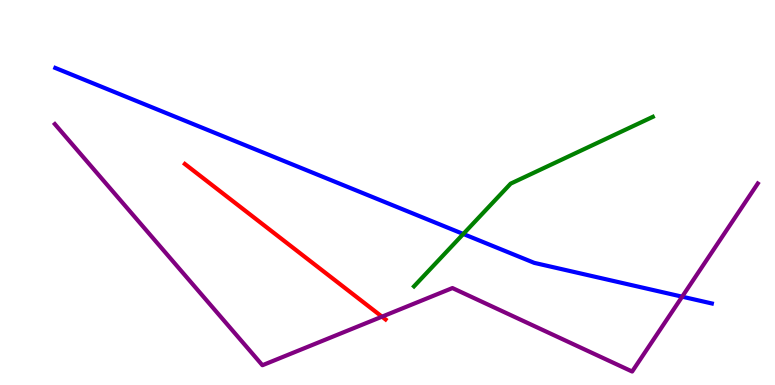[{'lines': ['blue', 'red'], 'intersections': []}, {'lines': ['green', 'red'], 'intersections': []}, {'lines': ['purple', 'red'], 'intersections': [{'x': 4.93, 'y': 1.77}]}, {'lines': ['blue', 'green'], 'intersections': [{'x': 5.98, 'y': 3.92}]}, {'lines': ['blue', 'purple'], 'intersections': [{'x': 8.8, 'y': 2.29}]}, {'lines': ['green', 'purple'], 'intersections': []}]